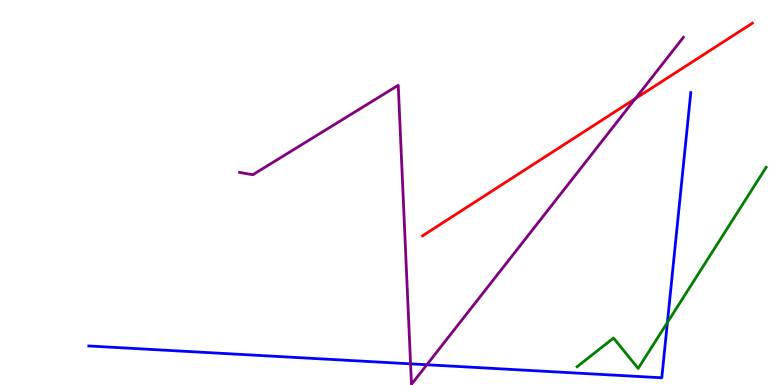[{'lines': ['blue', 'red'], 'intersections': []}, {'lines': ['green', 'red'], 'intersections': []}, {'lines': ['purple', 'red'], 'intersections': [{'x': 8.2, 'y': 7.44}]}, {'lines': ['blue', 'green'], 'intersections': [{'x': 8.61, 'y': 1.62}]}, {'lines': ['blue', 'purple'], 'intersections': [{'x': 5.3, 'y': 0.55}, {'x': 5.51, 'y': 0.526}]}, {'lines': ['green', 'purple'], 'intersections': []}]